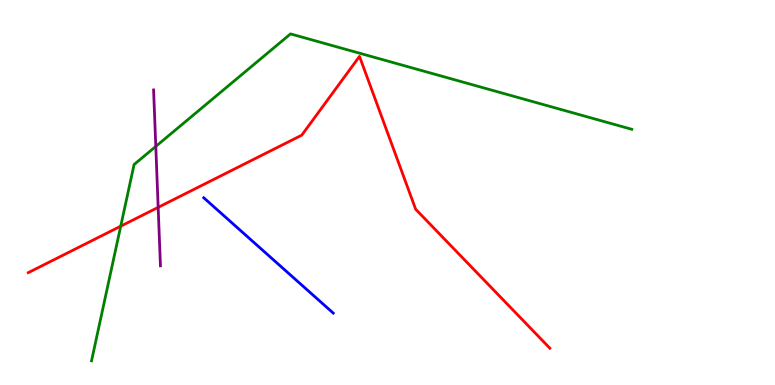[{'lines': ['blue', 'red'], 'intersections': []}, {'lines': ['green', 'red'], 'intersections': [{'x': 1.56, 'y': 4.13}]}, {'lines': ['purple', 'red'], 'intersections': [{'x': 2.04, 'y': 4.61}]}, {'lines': ['blue', 'green'], 'intersections': []}, {'lines': ['blue', 'purple'], 'intersections': []}, {'lines': ['green', 'purple'], 'intersections': [{'x': 2.01, 'y': 6.2}]}]